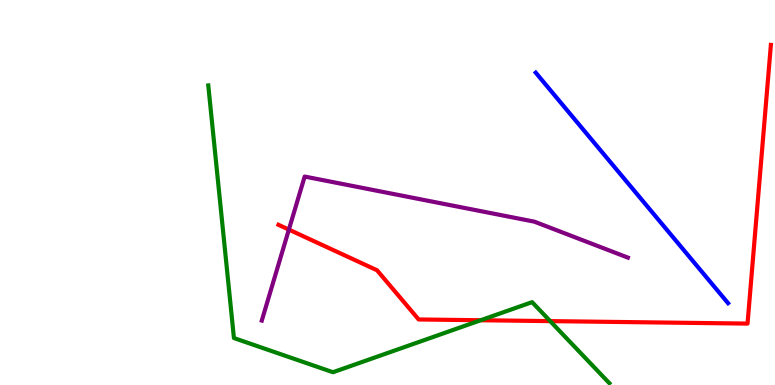[{'lines': ['blue', 'red'], 'intersections': []}, {'lines': ['green', 'red'], 'intersections': [{'x': 6.2, 'y': 1.68}, {'x': 7.1, 'y': 1.66}]}, {'lines': ['purple', 'red'], 'intersections': [{'x': 3.73, 'y': 4.04}]}, {'lines': ['blue', 'green'], 'intersections': []}, {'lines': ['blue', 'purple'], 'intersections': []}, {'lines': ['green', 'purple'], 'intersections': []}]